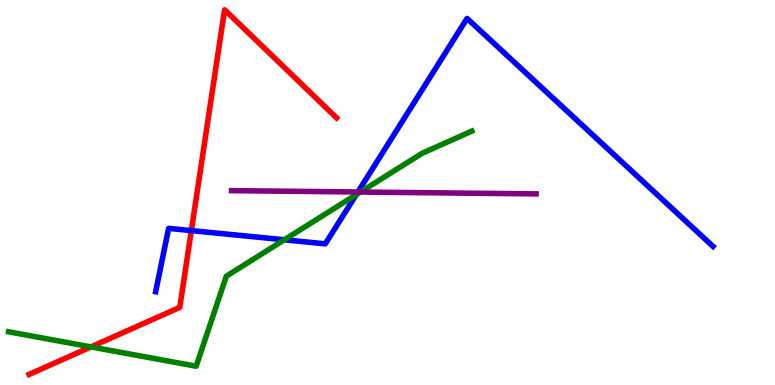[{'lines': ['blue', 'red'], 'intersections': [{'x': 2.47, 'y': 4.01}]}, {'lines': ['green', 'red'], 'intersections': [{'x': 1.17, 'y': 0.99}]}, {'lines': ['purple', 'red'], 'intersections': []}, {'lines': ['blue', 'green'], 'intersections': [{'x': 3.67, 'y': 3.77}, {'x': 4.6, 'y': 4.94}]}, {'lines': ['blue', 'purple'], 'intersections': [{'x': 4.62, 'y': 5.01}]}, {'lines': ['green', 'purple'], 'intersections': [{'x': 4.65, 'y': 5.01}]}]